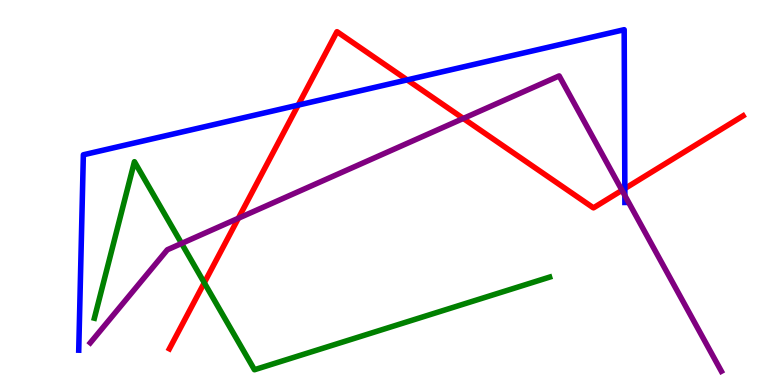[{'lines': ['blue', 'red'], 'intersections': [{'x': 3.85, 'y': 7.27}, {'x': 5.25, 'y': 7.92}, {'x': 8.06, 'y': 5.1}]}, {'lines': ['green', 'red'], 'intersections': [{'x': 2.64, 'y': 2.66}]}, {'lines': ['purple', 'red'], 'intersections': [{'x': 3.08, 'y': 4.33}, {'x': 5.98, 'y': 6.92}, {'x': 8.03, 'y': 5.06}]}, {'lines': ['blue', 'green'], 'intersections': []}, {'lines': ['blue', 'purple'], 'intersections': [{'x': 8.06, 'y': 4.92}]}, {'lines': ['green', 'purple'], 'intersections': [{'x': 2.34, 'y': 3.68}]}]